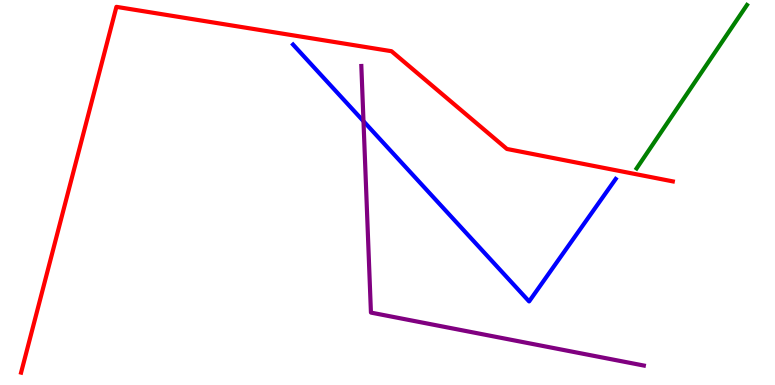[{'lines': ['blue', 'red'], 'intersections': []}, {'lines': ['green', 'red'], 'intersections': []}, {'lines': ['purple', 'red'], 'intersections': []}, {'lines': ['blue', 'green'], 'intersections': []}, {'lines': ['blue', 'purple'], 'intersections': [{'x': 4.69, 'y': 6.85}]}, {'lines': ['green', 'purple'], 'intersections': []}]